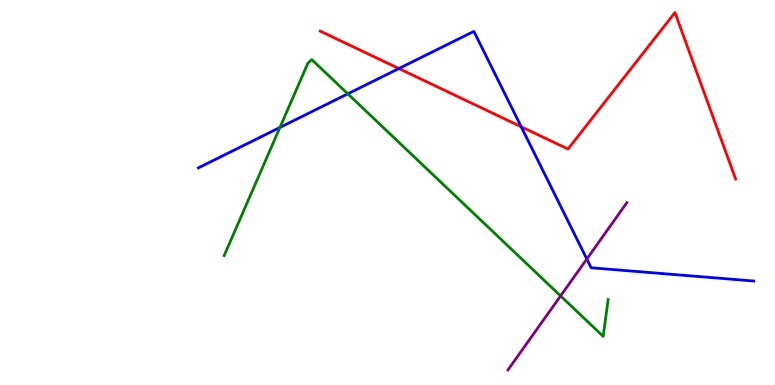[{'lines': ['blue', 'red'], 'intersections': [{'x': 5.15, 'y': 8.22}, {'x': 6.73, 'y': 6.71}]}, {'lines': ['green', 'red'], 'intersections': []}, {'lines': ['purple', 'red'], 'intersections': []}, {'lines': ['blue', 'green'], 'intersections': [{'x': 3.61, 'y': 6.69}, {'x': 4.49, 'y': 7.56}]}, {'lines': ['blue', 'purple'], 'intersections': [{'x': 7.57, 'y': 3.27}]}, {'lines': ['green', 'purple'], 'intersections': [{'x': 7.23, 'y': 2.31}]}]